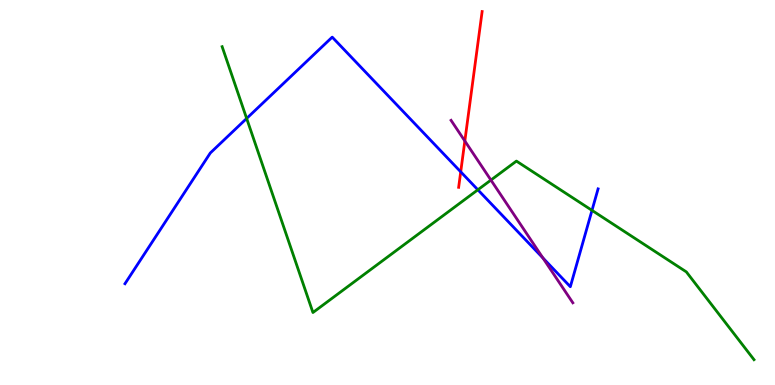[{'lines': ['blue', 'red'], 'intersections': [{'x': 5.94, 'y': 5.54}]}, {'lines': ['green', 'red'], 'intersections': []}, {'lines': ['purple', 'red'], 'intersections': [{'x': 6.0, 'y': 6.34}]}, {'lines': ['blue', 'green'], 'intersections': [{'x': 3.18, 'y': 6.92}, {'x': 6.17, 'y': 5.07}, {'x': 7.64, 'y': 4.54}]}, {'lines': ['blue', 'purple'], 'intersections': [{'x': 7.01, 'y': 3.3}]}, {'lines': ['green', 'purple'], 'intersections': [{'x': 6.33, 'y': 5.32}]}]